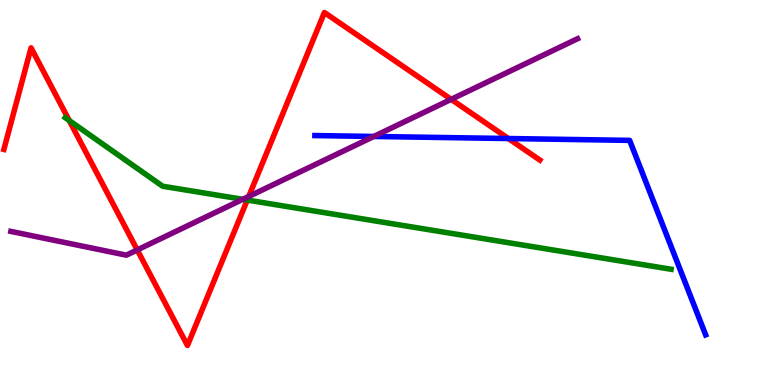[{'lines': ['blue', 'red'], 'intersections': [{'x': 6.56, 'y': 6.4}]}, {'lines': ['green', 'red'], 'intersections': [{'x': 0.894, 'y': 6.87}, {'x': 3.19, 'y': 4.8}]}, {'lines': ['purple', 'red'], 'intersections': [{'x': 1.77, 'y': 3.51}, {'x': 3.21, 'y': 4.9}, {'x': 5.82, 'y': 7.42}]}, {'lines': ['blue', 'green'], 'intersections': []}, {'lines': ['blue', 'purple'], 'intersections': [{'x': 4.82, 'y': 6.46}]}, {'lines': ['green', 'purple'], 'intersections': [{'x': 3.13, 'y': 4.82}]}]